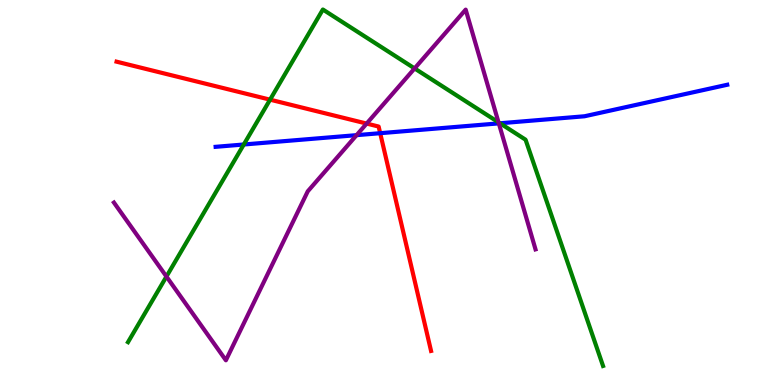[{'lines': ['blue', 'red'], 'intersections': [{'x': 4.91, 'y': 6.54}]}, {'lines': ['green', 'red'], 'intersections': [{'x': 3.48, 'y': 7.41}]}, {'lines': ['purple', 'red'], 'intersections': [{'x': 4.73, 'y': 6.79}]}, {'lines': ['blue', 'green'], 'intersections': [{'x': 3.15, 'y': 6.25}, {'x': 6.45, 'y': 6.8}]}, {'lines': ['blue', 'purple'], 'intersections': [{'x': 4.6, 'y': 6.49}, {'x': 6.44, 'y': 6.8}]}, {'lines': ['green', 'purple'], 'intersections': [{'x': 2.15, 'y': 2.82}, {'x': 5.35, 'y': 8.22}, {'x': 6.43, 'y': 6.82}]}]